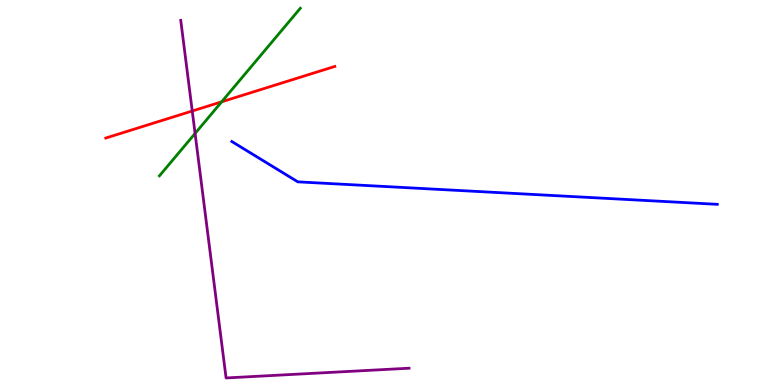[{'lines': ['blue', 'red'], 'intersections': []}, {'lines': ['green', 'red'], 'intersections': [{'x': 2.86, 'y': 7.36}]}, {'lines': ['purple', 'red'], 'intersections': [{'x': 2.48, 'y': 7.12}]}, {'lines': ['blue', 'green'], 'intersections': []}, {'lines': ['blue', 'purple'], 'intersections': []}, {'lines': ['green', 'purple'], 'intersections': [{'x': 2.52, 'y': 6.53}]}]